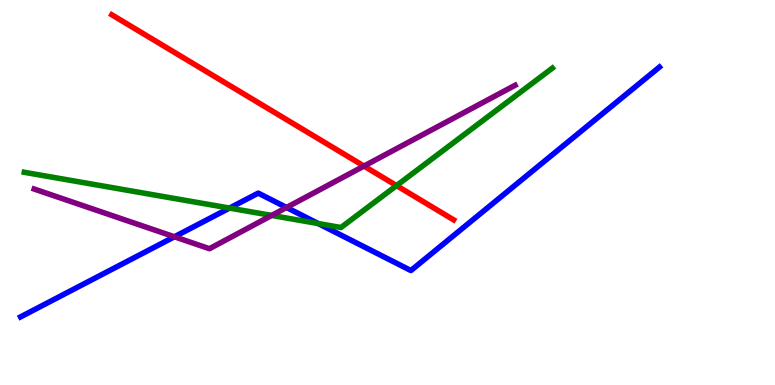[{'lines': ['blue', 'red'], 'intersections': []}, {'lines': ['green', 'red'], 'intersections': [{'x': 5.12, 'y': 5.18}]}, {'lines': ['purple', 'red'], 'intersections': [{'x': 4.7, 'y': 5.69}]}, {'lines': ['blue', 'green'], 'intersections': [{'x': 2.96, 'y': 4.6}, {'x': 4.11, 'y': 4.19}]}, {'lines': ['blue', 'purple'], 'intersections': [{'x': 2.25, 'y': 3.85}, {'x': 3.7, 'y': 4.61}]}, {'lines': ['green', 'purple'], 'intersections': [{'x': 3.51, 'y': 4.4}]}]